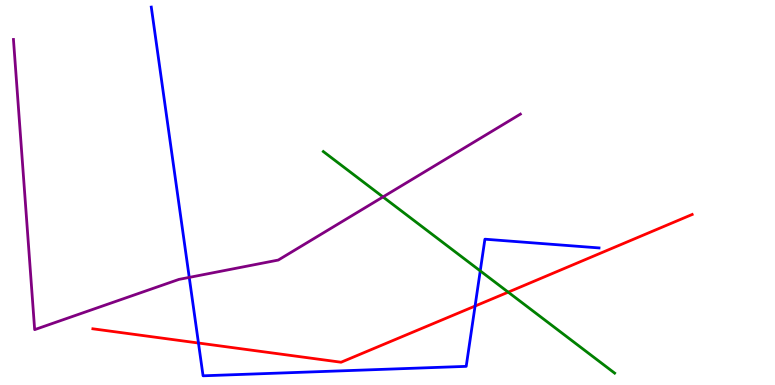[{'lines': ['blue', 'red'], 'intersections': [{'x': 2.56, 'y': 1.09}, {'x': 6.13, 'y': 2.05}]}, {'lines': ['green', 'red'], 'intersections': [{'x': 6.56, 'y': 2.41}]}, {'lines': ['purple', 'red'], 'intersections': []}, {'lines': ['blue', 'green'], 'intersections': [{'x': 6.2, 'y': 2.96}]}, {'lines': ['blue', 'purple'], 'intersections': [{'x': 2.44, 'y': 2.79}]}, {'lines': ['green', 'purple'], 'intersections': [{'x': 4.94, 'y': 4.88}]}]